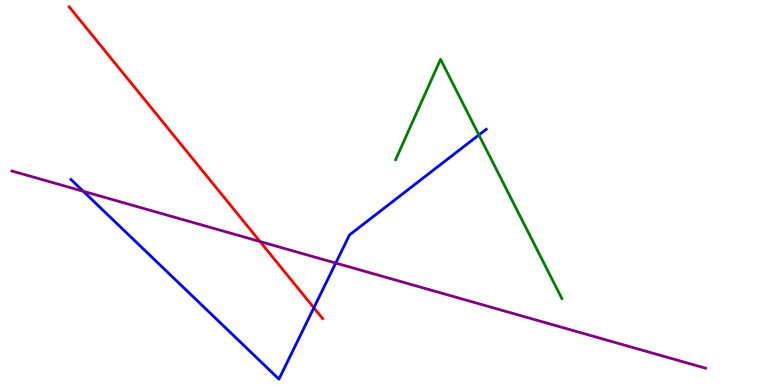[{'lines': ['blue', 'red'], 'intersections': [{'x': 4.05, 'y': 2.01}]}, {'lines': ['green', 'red'], 'intersections': []}, {'lines': ['purple', 'red'], 'intersections': [{'x': 3.35, 'y': 3.73}]}, {'lines': ['blue', 'green'], 'intersections': [{'x': 6.18, 'y': 6.5}]}, {'lines': ['blue', 'purple'], 'intersections': [{'x': 1.07, 'y': 5.03}, {'x': 4.33, 'y': 3.17}]}, {'lines': ['green', 'purple'], 'intersections': []}]